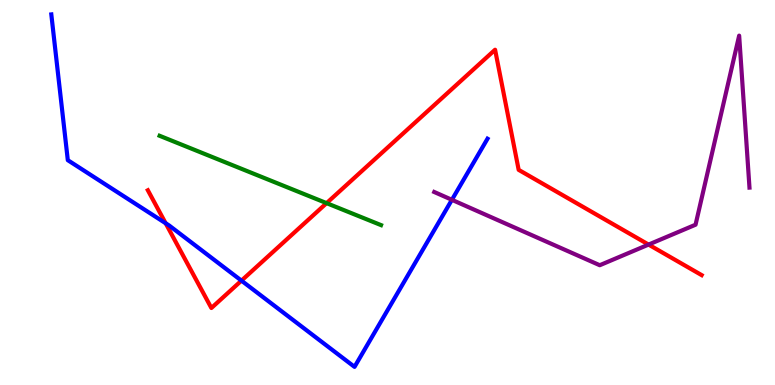[{'lines': ['blue', 'red'], 'intersections': [{'x': 2.14, 'y': 4.2}, {'x': 3.12, 'y': 2.71}]}, {'lines': ['green', 'red'], 'intersections': [{'x': 4.21, 'y': 4.72}]}, {'lines': ['purple', 'red'], 'intersections': [{'x': 8.37, 'y': 3.65}]}, {'lines': ['blue', 'green'], 'intersections': []}, {'lines': ['blue', 'purple'], 'intersections': [{'x': 5.83, 'y': 4.81}]}, {'lines': ['green', 'purple'], 'intersections': []}]